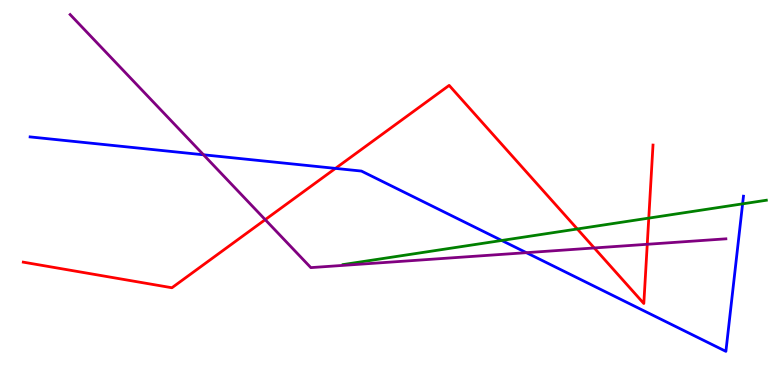[{'lines': ['blue', 'red'], 'intersections': [{'x': 4.33, 'y': 5.63}]}, {'lines': ['green', 'red'], 'intersections': [{'x': 7.45, 'y': 4.05}, {'x': 8.37, 'y': 4.33}]}, {'lines': ['purple', 'red'], 'intersections': [{'x': 3.42, 'y': 4.29}, {'x': 7.67, 'y': 3.56}, {'x': 8.35, 'y': 3.65}]}, {'lines': ['blue', 'green'], 'intersections': [{'x': 6.47, 'y': 3.75}, {'x': 9.58, 'y': 4.71}]}, {'lines': ['blue', 'purple'], 'intersections': [{'x': 2.63, 'y': 5.98}, {'x': 6.79, 'y': 3.44}]}, {'lines': ['green', 'purple'], 'intersections': []}]